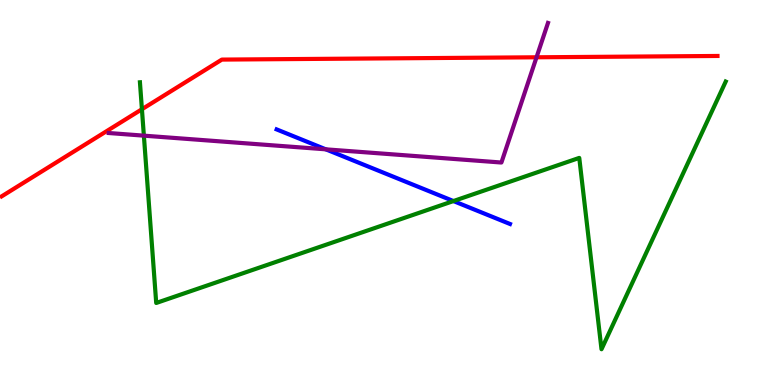[{'lines': ['blue', 'red'], 'intersections': []}, {'lines': ['green', 'red'], 'intersections': [{'x': 1.83, 'y': 7.16}]}, {'lines': ['purple', 'red'], 'intersections': [{'x': 6.92, 'y': 8.51}]}, {'lines': ['blue', 'green'], 'intersections': [{'x': 5.85, 'y': 4.78}]}, {'lines': ['blue', 'purple'], 'intersections': [{'x': 4.2, 'y': 6.12}]}, {'lines': ['green', 'purple'], 'intersections': [{'x': 1.86, 'y': 6.48}]}]